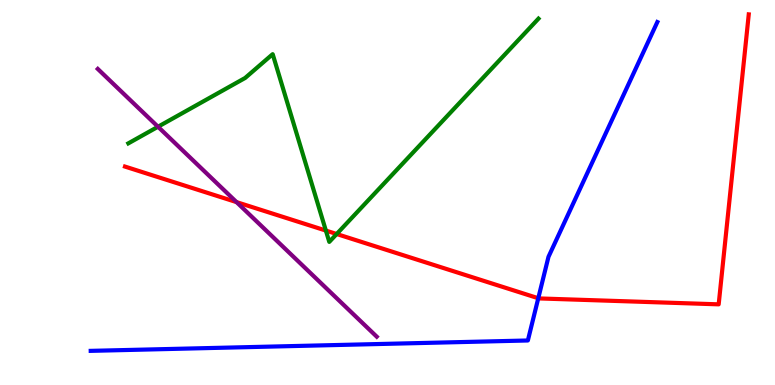[{'lines': ['blue', 'red'], 'intersections': [{'x': 6.95, 'y': 2.25}]}, {'lines': ['green', 'red'], 'intersections': [{'x': 4.2, 'y': 4.01}, {'x': 4.34, 'y': 3.92}]}, {'lines': ['purple', 'red'], 'intersections': [{'x': 3.05, 'y': 4.75}]}, {'lines': ['blue', 'green'], 'intersections': []}, {'lines': ['blue', 'purple'], 'intersections': []}, {'lines': ['green', 'purple'], 'intersections': [{'x': 2.04, 'y': 6.71}]}]